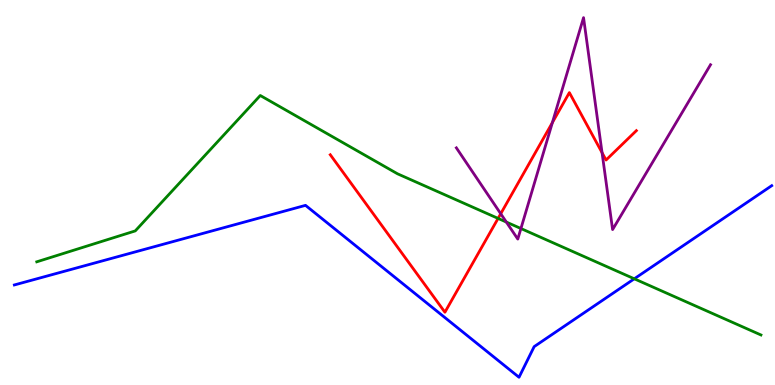[{'lines': ['blue', 'red'], 'intersections': []}, {'lines': ['green', 'red'], 'intersections': [{'x': 6.43, 'y': 4.33}]}, {'lines': ['purple', 'red'], 'intersections': [{'x': 6.46, 'y': 4.45}, {'x': 7.13, 'y': 6.82}, {'x': 7.77, 'y': 6.03}]}, {'lines': ['blue', 'green'], 'intersections': [{'x': 8.18, 'y': 2.76}]}, {'lines': ['blue', 'purple'], 'intersections': []}, {'lines': ['green', 'purple'], 'intersections': [{'x': 6.53, 'y': 4.23}, {'x': 6.72, 'y': 4.06}]}]